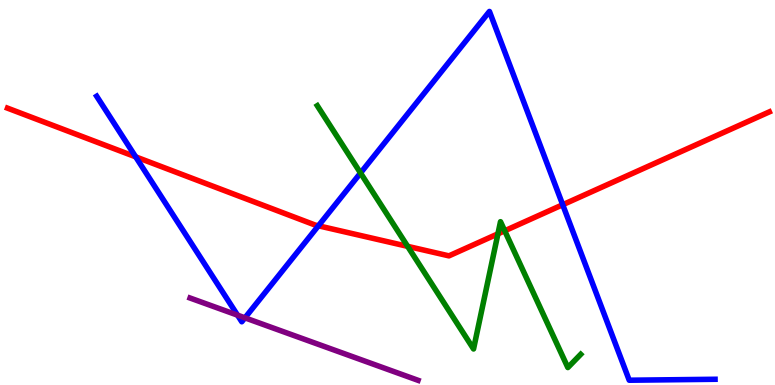[{'lines': ['blue', 'red'], 'intersections': [{'x': 1.75, 'y': 5.93}, {'x': 4.11, 'y': 4.14}, {'x': 7.26, 'y': 4.68}]}, {'lines': ['green', 'red'], 'intersections': [{'x': 5.26, 'y': 3.6}, {'x': 6.42, 'y': 3.93}, {'x': 6.51, 'y': 4.01}]}, {'lines': ['purple', 'red'], 'intersections': []}, {'lines': ['blue', 'green'], 'intersections': [{'x': 4.65, 'y': 5.51}]}, {'lines': ['blue', 'purple'], 'intersections': [{'x': 3.06, 'y': 1.81}, {'x': 3.16, 'y': 1.74}]}, {'lines': ['green', 'purple'], 'intersections': []}]